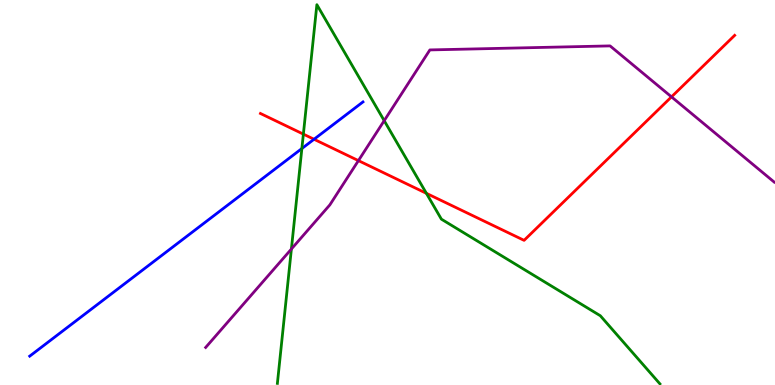[{'lines': ['blue', 'red'], 'intersections': [{'x': 4.05, 'y': 6.38}]}, {'lines': ['green', 'red'], 'intersections': [{'x': 3.91, 'y': 6.52}, {'x': 5.5, 'y': 4.98}]}, {'lines': ['purple', 'red'], 'intersections': [{'x': 4.62, 'y': 5.83}, {'x': 8.66, 'y': 7.48}]}, {'lines': ['blue', 'green'], 'intersections': [{'x': 3.9, 'y': 6.14}]}, {'lines': ['blue', 'purple'], 'intersections': []}, {'lines': ['green', 'purple'], 'intersections': [{'x': 3.76, 'y': 3.53}, {'x': 4.96, 'y': 6.87}]}]